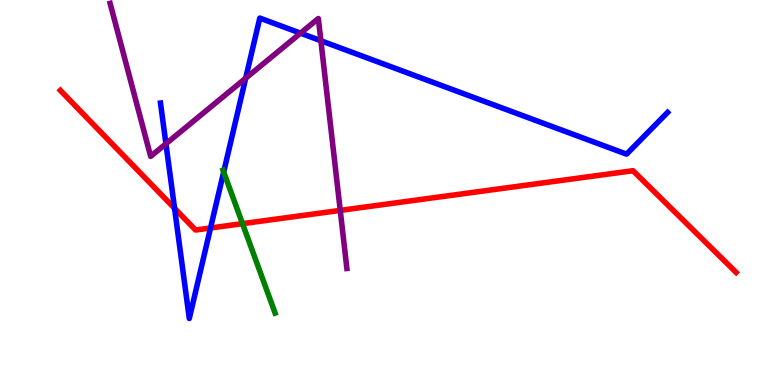[{'lines': ['blue', 'red'], 'intersections': [{'x': 2.25, 'y': 4.59}, {'x': 2.72, 'y': 4.08}]}, {'lines': ['green', 'red'], 'intersections': [{'x': 3.13, 'y': 4.19}]}, {'lines': ['purple', 'red'], 'intersections': [{'x': 4.39, 'y': 4.54}]}, {'lines': ['blue', 'green'], 'intersections': [{'x': 2.89, 'y': 5.53}]}, {'lines': ['blue', 'purple'], 'intersections': [{'x': 2.14, 'y': 6.27}, {'x': 3.17, 'y': 7.97}, {'x': 3.88, 'y': 9.14}, {'x': 4.14, 'y': 8.94}]}, {'lines': ['green', 'purple'], 'intersections': []}]